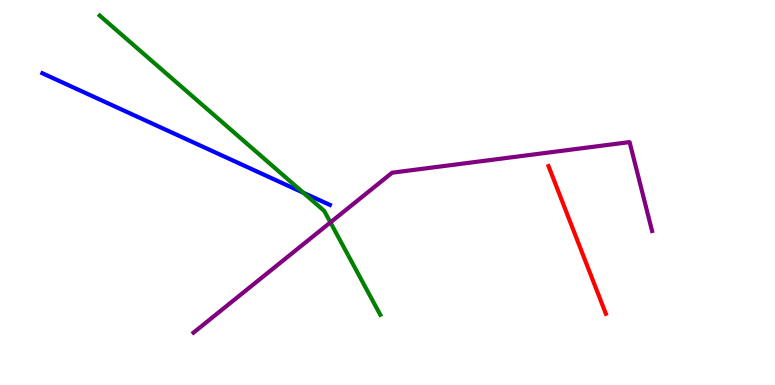[{'lines': ['blue', 'red'], 'intersections': []}, {'lines': ['green', 'red'], 'intersections': []}, {'lines': ['purple', 'red'], 'intersections': []}, {'lines': ['blue', 'green'], 'intersections': [{'x': 3.91, 'y': 4.99}]}, {'lines': ['blue', 'purple'], 'intersections': []}, {'lines': ['green', 'purple'], 'intersections': [{'x': 4.26, 'y': 4.22}]}]